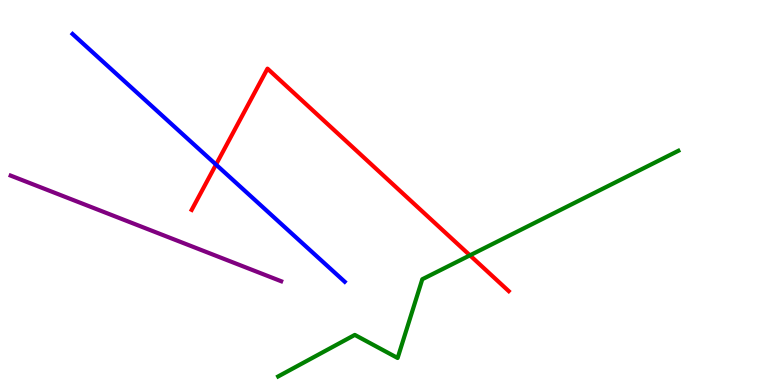[{'lines': ['blue', 'red'], 'intersections': [{'x': 2.79, 'y': 5.73}]}, {'lines': ['green', 'red'], 'intersections': [{'x': 6.06, 'y': 3.37}]}, {'lines': ['purple', 'red'], 'intersections': []}, {'lines': ['blue', 'green'], 'intersections': []}, {'lines': ['blue', 'purple'], 'intersections': []}, {'lines': ['green', 'purple'], 'intersections': []}]